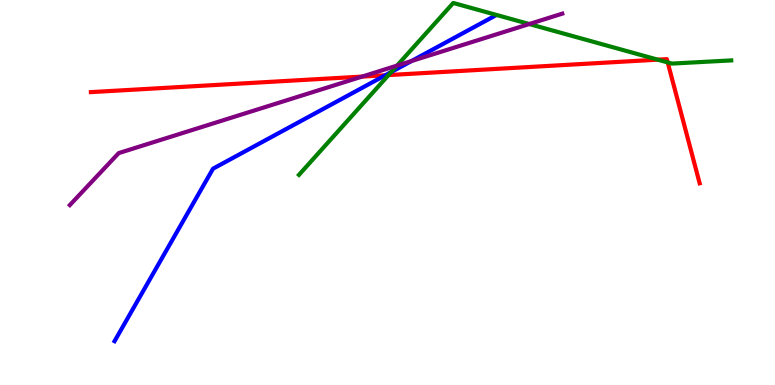[{'lines': ['blue', 'red'], 'intersections': [{'x': 4.97, 'y': 8.05}]}, {'lines': ['green', 'red'], 'intersections': [{'x': 5.01, 'y': 8.05}, {'x': 8.49, 'y': 8.45}, {'x': 8.62, 'y': 8.38}]}, {'lines': ['purple', 'red'], 'intersections': [{'x': 4.67, 'y': 8.01}]}, {'lines': ['blue', 'green'], 'intersections': [{'x': 5.05, 'y': 8.13}]}, {'lines': ['blue', 'purple'], 'intersections': [{'x': 5.31, 'y': 8.41}]}, {'lines': ['green', 'purple'], 'intersections': [{'x': 5.12, 'y': 8.3}, {'x': 6.83, 'y': 9.38}]}]